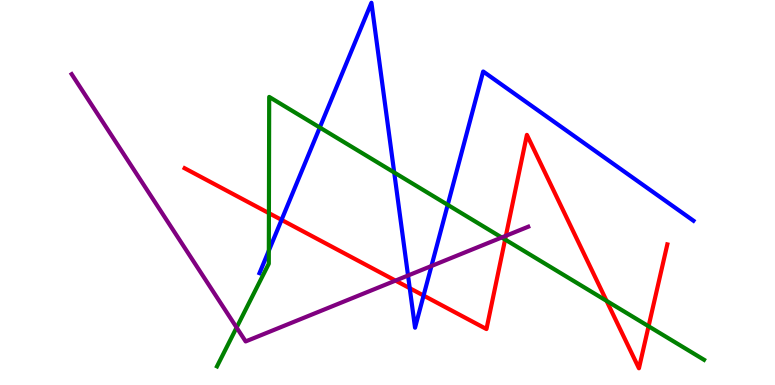[{'lines': ['blue', 'red'], 'intersections': [{'x': 3.63, 'y': 4.29}, {'x': 5.29, 'y': 2.51}, {'x': 5.47, 'y': 2.32}]}, {'lines': ['green', 'red'], 'intersections': [{'x': 3.47, 'y': 4.46}, {'x': 6.52, 'y': 3.78}, {'x': 7.83, 'y': 2.19}, {'x': 8.37, 'y': 1.53}]}, {'lines': ['purple', 'red'], 'intersections': [{'x': 5.1, 'y': 2.71}, {'x': 6.53, 'y': 3.88}]}, {'lines': ['blue', 'green'], 'intersections': [{'x': 3.47, 'y': 3.49}, {'x': 4.13, 'y': 6.69}, {'x': 5.09, 'y': 5.52}, {'x': 5.78, 'y': 4.68}]}, {'lines': ['blue', 'purple'], 'intersections': [{'x': 5.26, 'y': 2.84}, {'x': 5.57, 'y': 3.09}]}, {'lines': ['green', 'purple'], 'intersections': [{'x': 3.05, 'y': 1.49}, {'x': 6.47, 'y': 3.83}]}]